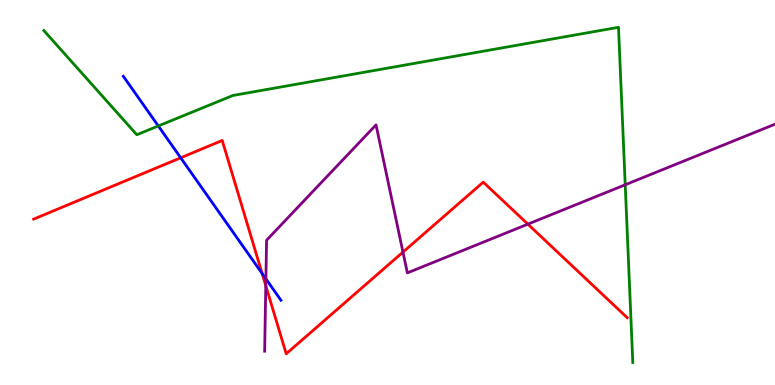[{'lines': ['blue', 'red'], 'intersections': [{'x': 2.33, 'y': 5.9}, {'x': 3.38, 'y': 2.9}]}, {'lines': ['green', 'red'], 'intersections': []}, {'lines': ['purple', 'red'], 'intersections': [{'x': 3.43, 'y': 2.58}, {'x': 5.2, 'y': 3.45}, {'x': 6.81, 'y': 4.18}]}, {'lines': ['blue', 'green'], 'intersections': [{'x': 2.04, 'y': 6.73}]}, {'lines': ['blue', 'purple'], 'intersections': [{'x': 3.43, 'y': 2.76}]}, {'lines': ['green', 'purple'], 'intersections': [{'x': 8.07, 'y': 5.2}]}]